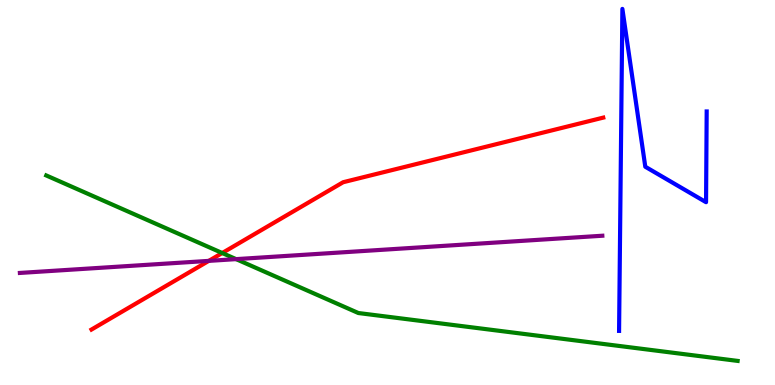[{'lines': ['blue', 'red'], 'intersections': []}, {'lines': ['green', 'red'], 'intersections': [{'x': 2.87, 'y': 3.43}]}, {'lines': ['purple', 'red'], 'intersections': [{'x': 2.69, 'y': 3.22}]}, {'lines': ['blue', 'green'], 'intersections': []}, {'lines': ['blue', 'purple'], 'intersections': []}, {'lines': ['green', 'purple'], 'intersections': [{'x': 3.05, 'y': 3.27}]}]